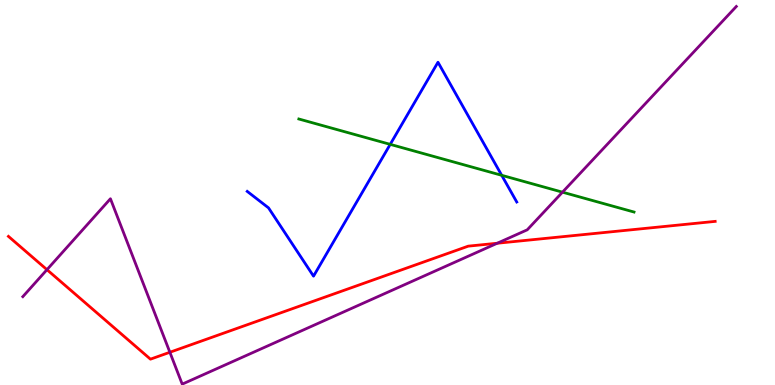[{'lines': ['blue', 'red'], 'intersections': []}, {'lines': ['green', 'red'], 'intersections': []}, {'lines': ['purple', 'red'], 'intersections': [{'x': 0.606, 'y': 3.0}, {'x': 2.19, 'y': 0.85}, {'x': 6.42, 'y': 3.68}]}, {'lines': ['blue', 'green'], 'intersections': [{'x': 5.03, 'y': 6.25}, {'x': 6.47, 'y': 5.45}]}, {'lines': ['blue', 'purple'], 'intersections': []}, {'lines': ['green', 'purple'], 'intersections': [{'x': 7.26, 'y': 5.01}]}]